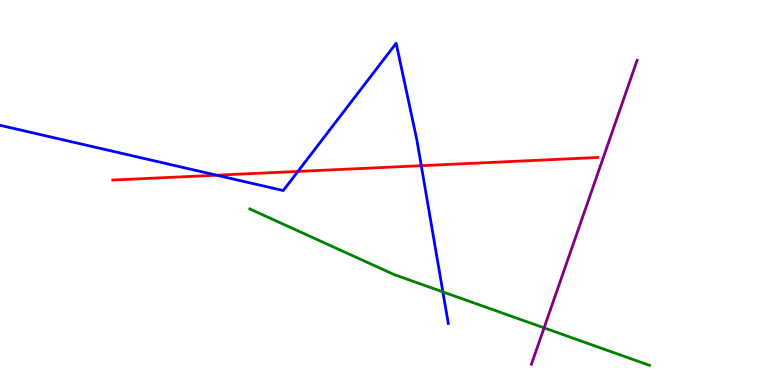[{'lines': ['blue', 'red'], 'intersections': [{'x': 2.8, 'y': 5.45}, {'x': 3.84, 'y': 5.55}, {'x': 5.44, 'y': 5.7}]}, {'lines': ['green', 'red'], 'intersections': []}, {'lines': ['purple', 'red'], 'intersections': []}, {'lines': ['blue', 'green'], 'intersections': [{'x': 5.71, 'y': 2.42}]}, {'lines': ['blue', 'purple'], 'intersections': []}, {'lines': ['green', 'purple'], 'intersections': [{'x': 7.02, 'y': 1.48}]}]